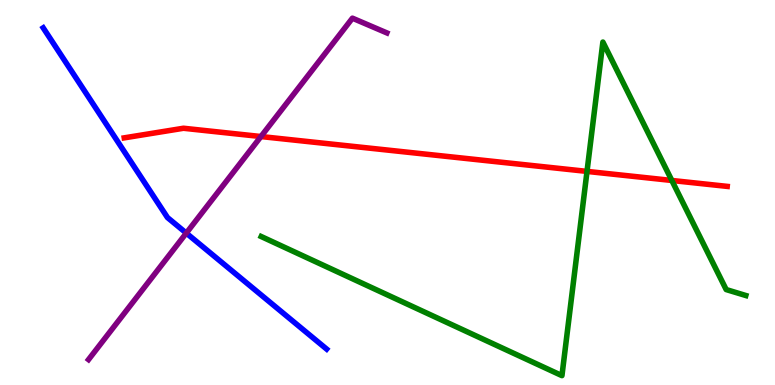[{'lines': ['blue', 'red'], 'intersections': []}, {'lines': ['green', 'red'], 'intersections': [{'x': 7.57, 'y': 5.55}, {'x': 8.67, 'y': 5.31}]}, {'lines': ['purple', 'red'], 'intersections': [{'x': 3.37, 'y': 6.45}]}, {'lines': ['blue', 'green'], 'intersections': []}, {'lines': ['blue', 'purple'], 'intersections': [{'x': 2.4, 'y': 3.95}]}, {'lines': ['green', 'purple'], 'intersections': []}]